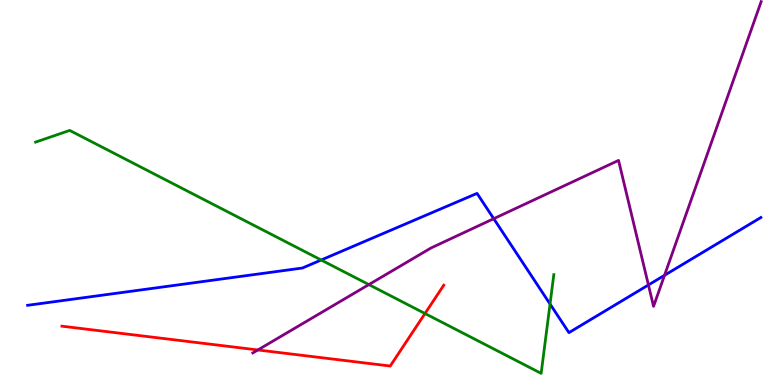[{'lines': ['blue', 'red'], 'intersections': []}, {'lines': ['green', 'red'], 'intersections': [{'x': 5.48, 'y': 1.86}]}, {'lines': ['purple', 'red'], 'intersections': [{'x': 3.33, 'y': 0.91}]}, {'lines': ['blue', 'green'], 'intersections': [{'x': 4.14, 'y': 3.25}, {'x': 7.1, 'y': 2.1}]}, {'lines': ['blue', 'purple'], 'intersections': [{'x': 6.37, 'y': 4.32}, {'x': 8.37, 'y': 2.6}, {'x': 8.57, 'y': 2.85}]}, {'lines': ['green', 'purple'], 'intersections': [{'x': 4.76, 'y': 2.61}]}]